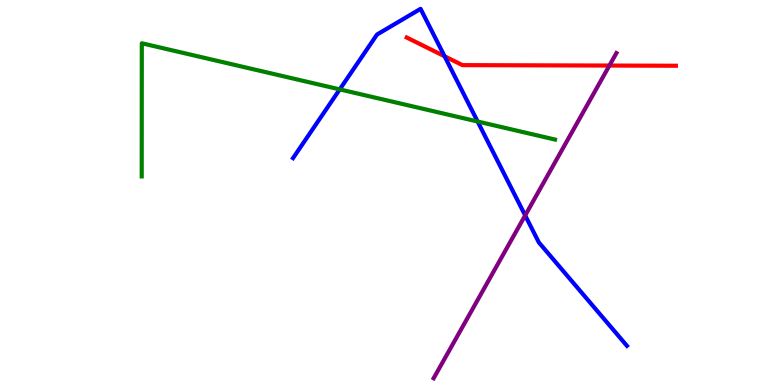[{'lines': ['blue', 'red'], 'intersections': [{'x': 5.74, 'y': 8.54}]}, {'lines': ['green', 'red'], 'intersections': []}, {'lines': ['purple', 'red'], 'intersections': [{'x': 7.86, 'y': 8.3}]}, {'lines': ['blue', 'green'], 'intersections': [{'x': 4.38, 'y': 7.68}, {'x': 6.16, 'y': 6.84}]}, {'lines': ['blue', 'purple'], 'intersections': [{'x': 6.78, 'y': 4.4}]}, {'lines': ['green', 'purple'], 'intersections': []}]